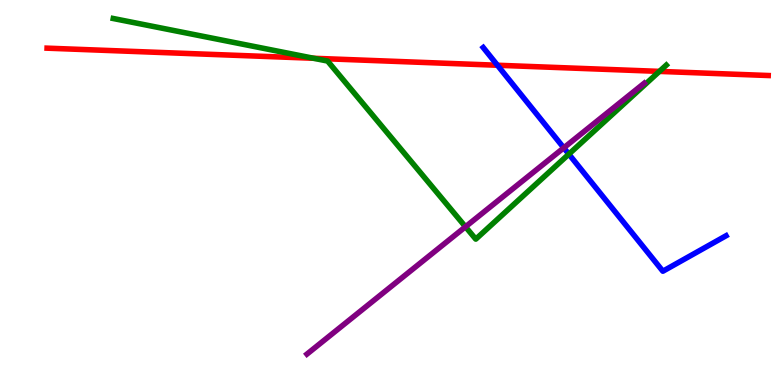[{'lines': ['blue', 'red'], 'intersections': [{'x': 6.42, 'y': 8.31}]}, {'lines': ['green', 'red'], 'intersections': [{'x': 4.05, 'y': 8.49}, {'x': 8.51, 'y': 8.15}]}, {'lines': ['purple', 'red'], 'intersections': []}, {'lines': ['blue', 'green'], 'intersections': [{'x': 7.34, 'y': 6.0}]}, {'lines': ['blue', 'purple'], 'intersections': [{'x': 7.27, 'y': 6.16}]}, {'lines': ['green', 'purple'], 'intersections': [{'x': 6.01, 'y': 4.11}]}]